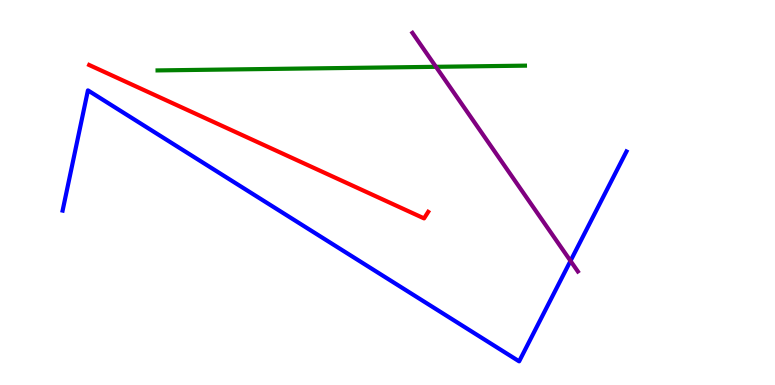[{'lines': ['blue', 'red'], 'intersections': []}, {'lines': ['green', 'red'], 'intersections': []}, {'lines': ['purple', 'red'], 'intersections': []}, {'lines': ['blue', 'green'], 'intersections': []}, {'lines': ['blue', 'purple'], 'intersections': [{'x': 7.36, 'y': 3.22}]}, {'lines': ['green', 'purple'], 'intersections': [{'x': 5.63, 'y': 8.26}]}]